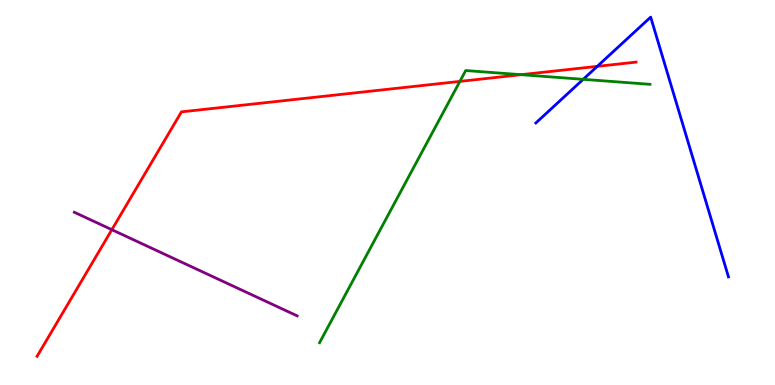[{'lines': ['blue', 'red'], 'intersections': [{'x': 7.71, 'y': 8.28}]}, {'lines': ['green', 'red'], 'intersections': [{'x': 5.93, 'y': 7.89}, {'x': 6.72, 'y': 8.06}]}, {'lines': ['purple', 'red'], 'intersections': [{'x': 1.44, 'y': 4.03}]}, {'lines': ['blue', 'green'], 'intersections': [{'x': 7.53, 'y': 7.94}]}, {'lines': ['blue', 'purple'], 'intersections': []}, {'lines': ['green', 'purple'], 'intersections': []}]